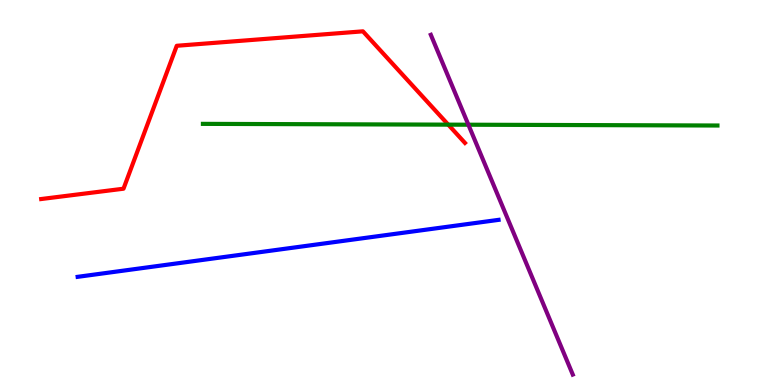[{'lines': ['blue', 'red'], 'intersections': []}, {'lines': ['green', 'red'], 'intersections': [{'x': 5.78, 'y': 6.76}]}, {'lines': ['purple', 'red'], 'intersections': []}, {'lines': ['blue', 'green'], 'intersections': []}, {'lines': ['blue', 'purple'], 'intersections': []}, {'lines': ['green', 'purple'], 'intersections': [{'x': 6.04, 'y': 6.76}]}]